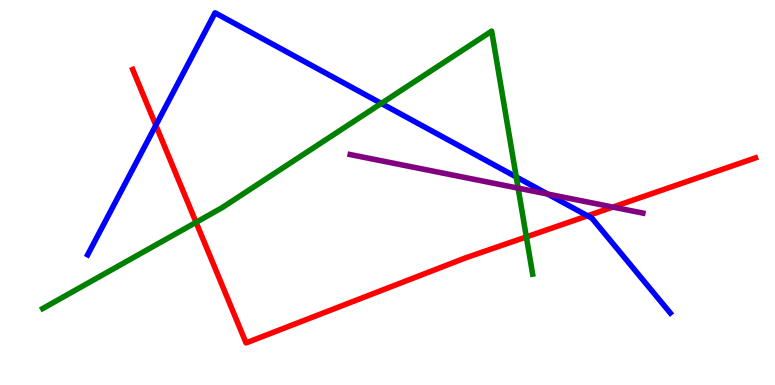[{'lines': ['blue', 'red'], 'intersections': [{'x': 2.01, 'y': 6.75}, {'x': 7.58, 'y': 4.39}]}, {'lines': ['green', 'red'], 'intersections': [{'x': 2.53, 'y': 4.23}, {'x': 6.79, 'y': 3.85}]}, {'lines': ['purple', 'red'], 'intersections': [{'x': 7.91, 'y': 4.62}]}, {'lines': ['blue', 'green'], 'intersections': [{'x': 4.92, 'y': 7.31}, {'x': 6.66, 'y': 5.4}]}, {'lines': ['blue', 'purple'], 'intersections': [{'x': 7.07, 'y': 4.96}]}, {'lines': ['green', 'purple'], 'intersections': [{'x': 6.69, 'y': 5.11}]}]